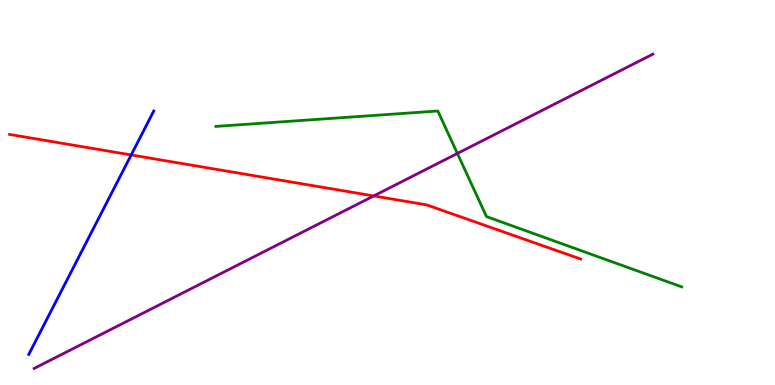[{'lines': ['blue', 'red'], 'intersections': [{'x': 1.69, 'y': 5.98}]}, {'lines': ['green', 'red'], 'intersections': []}, {'lines': ['purple', 'red'], 'intersections': [{'x': 4.82, 'y': 4.91}]}, {'lines': ['blue', 'green'], 'intersections': []}, {'lines': ['blue', 'purple'], 'intersections': []}, {'lines': ['green', 'purple'], 'intersections': [{'x': 5.9, 'y': 6.01}]}]